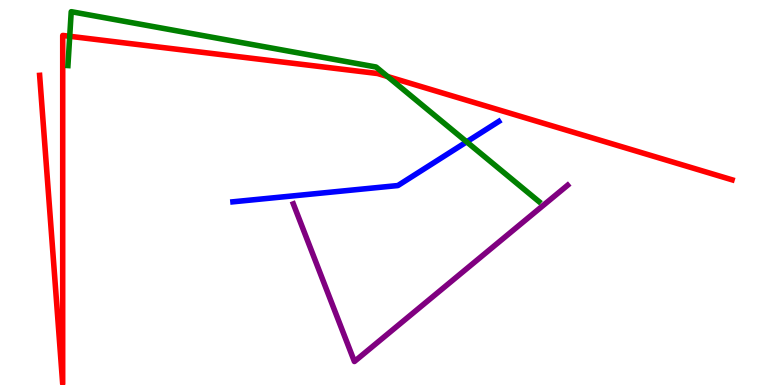[{'lines': ['blue', 'red'], 'intersections': []}, {'lines': ['green', 'red'], 'intersections': [{'x': 0.9, 'y': 9.06}, {'x': 5.0, 'y': 8.01}]}, {'lines': ['purple', 'red'], 'intersections': []}, {'lines': ['blue', 'green'], 'intersections': [{'x': 6.02, 'y': 6.32}]}, {'lines': ['blue', 'purple'], 'intersections': []}, {'lines': ['green', 'purple'], 'intersections': []}]